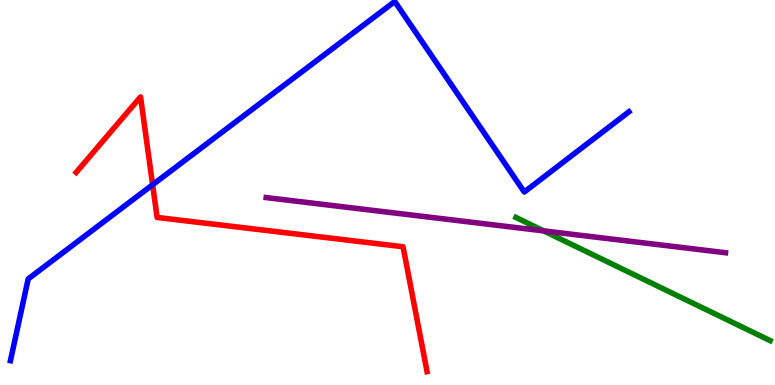[{'lines': ['blue', 'red'], 'intersections': [{'x': 1.97, 'y': 5.2}]}, {'lines': ['green', 'red'], 'intersections': []}, {'lines': ['purple', 'red'], 'intersections': []}, {'lines': ['blue', 'green'], 'intersections': []}, {'lines': ['blue', 'purple'], 'intersections': []}, {'lines': ['green', 'purple'], 'intersections': [{'x': 7.02, 'y': 4.0}]}]